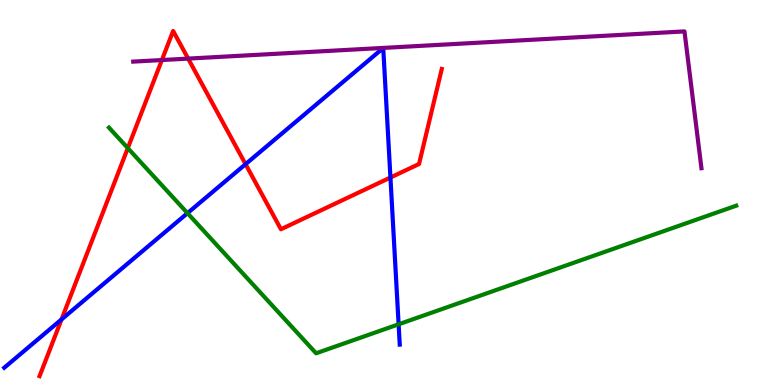[{'lines': ['blue', 'red'], 'intersections': [{'x': 0.794, 'y': 1.7}, {'x': 3.17, 'y': 5.74}, {'x': 5.04, 'y': 5.39}]}, {'lines': ['green', 'red'], 'intersections': [{'x': 1.65, 'y': 6.15}]}, {'lines': ['purple', 'red'], 'intersections': [{'x': 2.09, 'y': 8.44}, {'x': 2.43, 'y': 8.48}]}, {'lines': ['blue', 'green'], 'intersections': [{'x': 2.42, 'y': 4.46}, {'x': 5.14, 'y': 1.58}]}, {'lines': ['blue', 'purple'], 'intersections': []}, {'lines': ['green', 'purple'], 'intersections': []}]